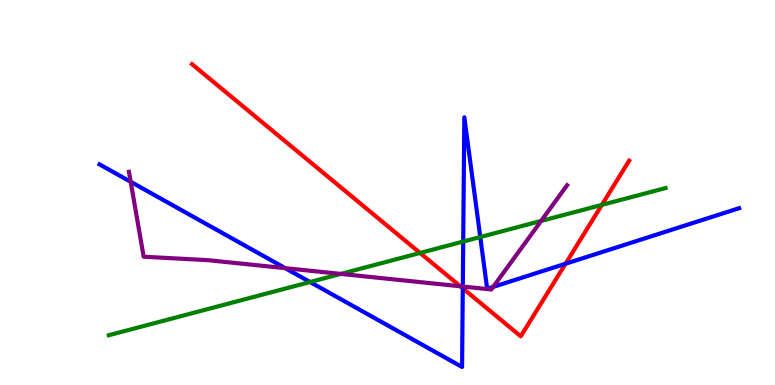[{'lines': ['blue', 'red'], 'intersections': [{'x': 5.97, 'y': 2.51}, {'x': 7.3, 'y': 3.15}]}, {'lines': ['green', 'red'], 'intersections': [{'x': 5.42, 'y': 3.43}, {'x': 7.77, 'y': 4.68}]}, {'lines': ['purple', 'red'], 'intersections': [{'x': 5.94, 'y': 2.56}]}, {'lines': ['blue', 'green'], 'intersections': [{'x': 4.0, 'y': 2.67}, {'x': 5.98, 'y': 3.73}, {'x': 6.2, 'y': 3.84}]}, {'lines': ['blue', 'purple'], 'intersections': [{'x': 1.69, 'y': 5.28}, {'x': 3.68, 'y': 3.03}, {'x': 5.97, 'y': 2.56}, {'x': 6.36, 'y': 2.55}]}, {'lines': ['green', 'purple'], 'intersections': [{'x': 4.4, 'y': 2.89}, {'x': 6.98, 'y': 4.26}]}]